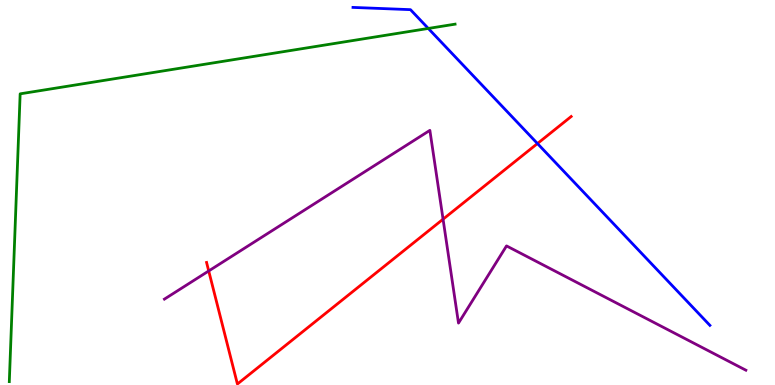[{'lines': ['blue', 'red'], 'intersections': [{'x': 6.93, 'y': 6.27}]}, {'lines': ['green', 'red'], 'intersections': []}, {'lines': ['purple', 'red'], 'intersections': [{'x': 2.69, 'y': 2.96}, {'x': 5.72, 'y': 4.31}]}, {'lines': ['blue', 'green'], 'intersections': [{'x': 5.53, 'y': 9.26}]}, {'lines': ['blue', 'purple'], 'intersections': []}, {'lines': ['green', 'purple'], 'intersections': []}]